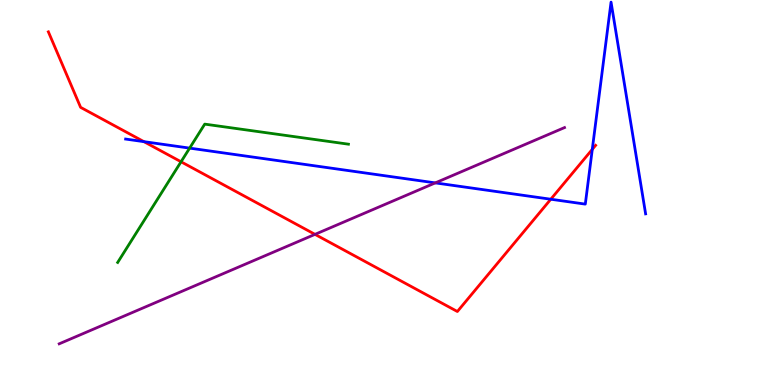[{'lines': ['blue', 'red'], 'intersections': [{'x': 1.86, 'y': 6.32}, {'x': 7.11, 'y': 4.83}, {'x': 7.64, 'y': 6.12}]}, {'lines': ['green', 'red'], 'intersections': [{'x': 2.34, 'y': 5.8}]}, {'lines': ['purple', 'red'], 'intersections': [{'x': 4.06, 'y': 3.91}]}, {'lines': ['blue', 'green'], 'intersections': [{'x': 2.45, 'y': 6.15}]}, {'lines': ['blue', 'purple'], 'intersections': [{'x': 5.62, 'y': 5.25}]}, {'lines': ['green', 'purple'], 'intersections': []}]